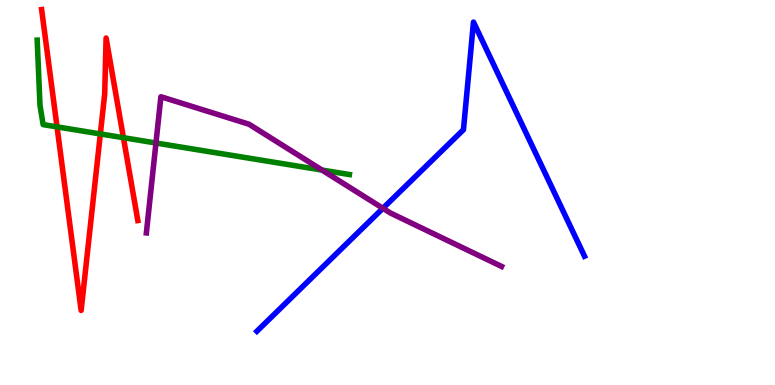[{'lines': ['blue', 'red'], 'intersections': []}, {'lines': ['green', 'red'], 'intersections': [{'x': 0.736, 'y': 6.7}, {'x': 1.29, 'y': 6.52}, {'x': 1.59, 'y': 6.42}]}, {'lines': ['purple', 'red'], 'intersections': []}, {'lines': ['blue', 'green'], 'intersections': []}, {'lines': ['blue', 'purple'], 'intersections': [{'x': 4.94, 'y': 4.59}]}, {'lines': ['green', 'purple'], 'intersections': [{'x': 2.01, 'y': 6.29}, {'x': 4.16, 'y': 5.58}]}]